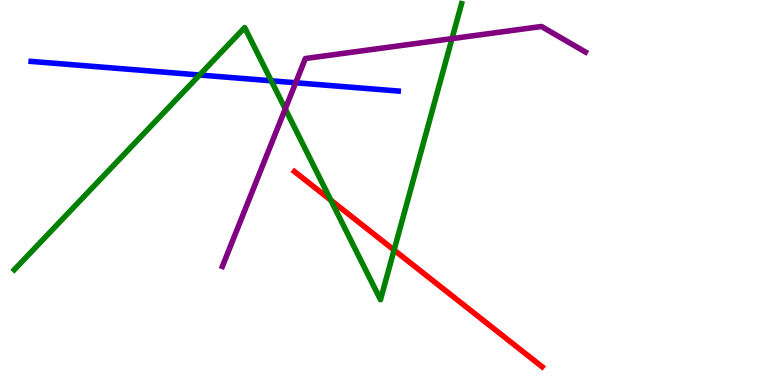[{'lines': ['blue', 'red'], 'intersections': []}, {'lines': ['green', 'red'], 'intersections': [{'x': 4.27, 'y': 4.8}, {'x': 5.08, 'y': 3.51}]}, {'lines': ['purple', 'red'], 'intersections': []}, {'lines': ['blue', 'green'], 'intersections': [{'x': 2.58, 'y': 8.05}, {'x': 3.5, 'y': 7.9}]}, {'lines': ['blue', 'purple'], 'intersections': [{'x': 3.82, 'y': 7.85}]}, {'lines': ['green', 'purple'], 'intersections': [{'x': 3.68, 'y': 7.17}, {'x': 5.83, 'y': 9.0}]}]